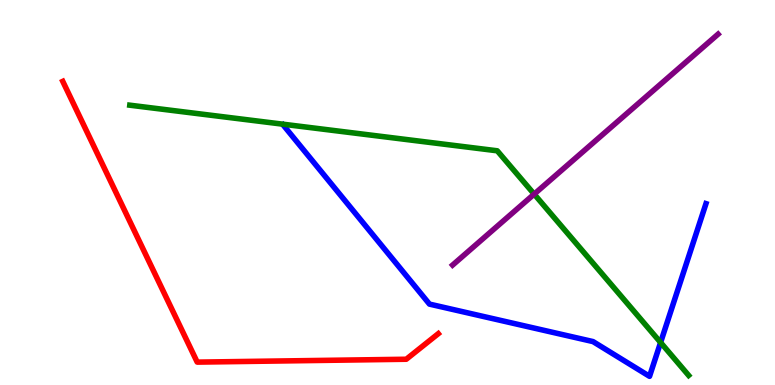[{'lines': ['blue', 'red'], 'intersections': []}, {'lines': ['green', 'red'], 'intersections': []}, {'lines': ['purple', 'red'], 'intersections': []}, {'lines': ['blue', 'green'], 'intersections': [{'x': 8.52, 'y': 1.1}]}, {'lines': ['blue', 'purple'], 'intersections': []}, {'lines': ['green', 'purple'], 'intersections': [{'x': 6.89, 'y': 4.96}]}]